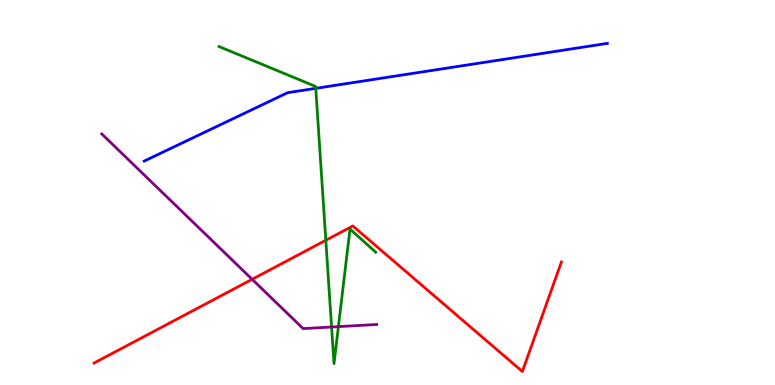[{'lines': ['blue', 'red'], 'intersections': []}, {'lines': ['green', 'red'], 'intersections': [{'x': 4.2, 'y': 3.76}]}, {'lines': ['purple', 'red'], 'intersections': [{'x': 3.25, 'y': 2.75}]}, {'lines': ['blue', 'green'], 'intersections': [{'x': 4.07, 'y': 7.71}]}, {'lines': ['blue', 'purple'], 'intersections': []}, {'lines': ['green', 'purple'], 'intersections': [{'x': 4.28, 'y': 1.51}, {'x': 4.37, 'y': 1.52}]}]